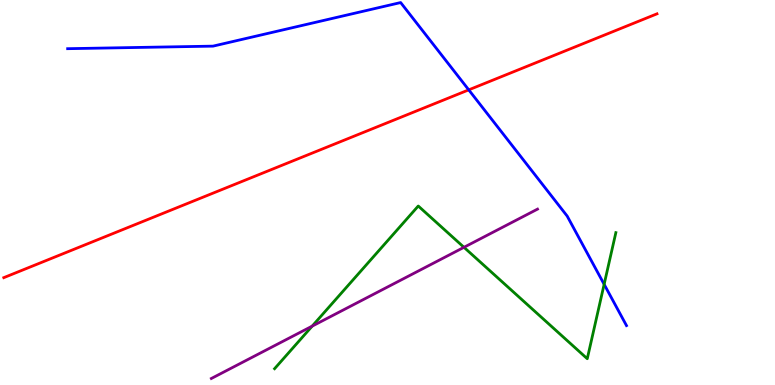[{'lines': ['blue', 'red'], 'intersections': [{'x': 6.05, 'y': 7.67}]}, {'lines': ['green', 'red'], 'intersections': []}, {'lines': ['purple', 'red'], 'intersections': []}, {'lines': ['blue', 'green'], 'intersections': [{'x': 7.8, 'y': 2.62}]}, {'lines': ['blue', 'purple'], 'intersections': []}, {'lines': ['green', 'purple'], 'intersections': [{'x': 4.03, 'y': 1.53}, {'x': 5.99, 'y': 3.58}]}]